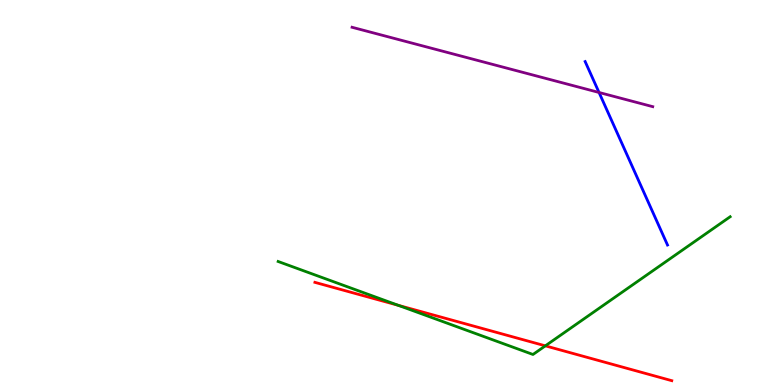[{'lines': ['blue', 'red'], 'intersections': []}, {'lines': ['green', 'red'], 'intersections': [{'x': 5.14, 'y': 2.07}, {'x': 7.04, 'y': 1.02}]}, {'lines': ['purple', 'red'], 'intersections': []}, {'lines': ['blue', 'green'], 'intersections': []}, {'lines': ['blue', 'purple'], 'intersections': [{'x': 7.73, 'y': 7.6}]}, {'lines': ['green', 'purple'], 'intersections': []}]